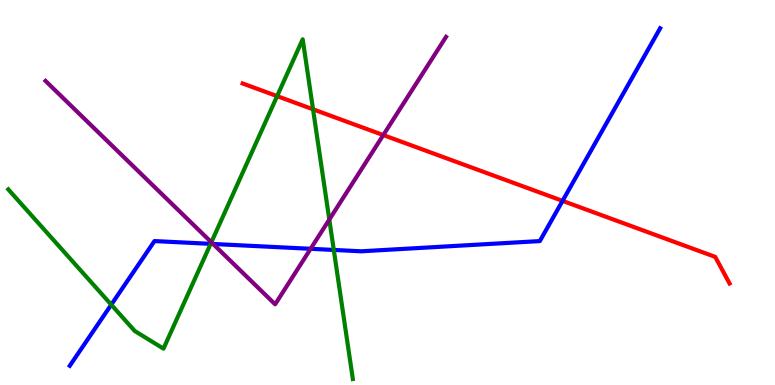[{'lines': ['blue', 'red'], 'intersections': [{'x': 7.26, 'y': 4.78}]}, {'lines': ['green', 'red'], 'intersections': [{'x': 3.58, 'y': 7.5}, {'x': 4.04, 'y': 7.16}]}, {'lines': ['purple', 'red'], 'intersections': [{'x': 4.95, 'y': 6.49}]}, {'lines': ['blue', 'green'], 'intersections': [{'x': 1.44, 'y': 2.09}, {'x': 2.72, 'y': 3.67}, {'x': 4.31, 'y': 3.51}]}, {'lines': ['blue', 'purple'], 'intersections': [{'x': 2.75, 'y': 3.66}, {'x': 4.01, 'y': 3.54}]}, {'lines': ['green', 'purple'], 'intersections': [{'x': 2.73, 'y': 3.71}, {'x': 4.25, 'y': 4.3}]}]